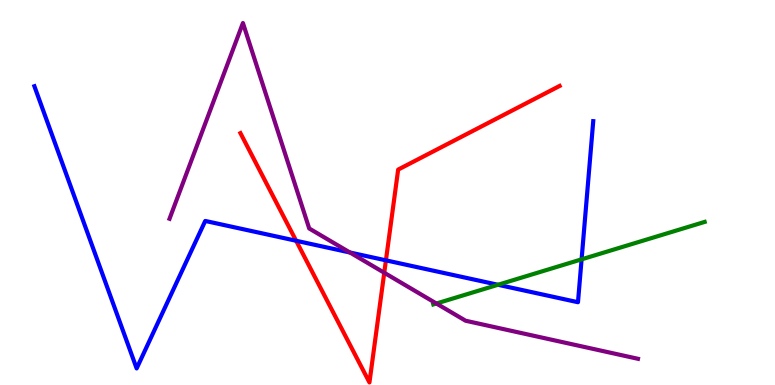[{'lines': ['blue', 'red'], 'intersections': [{'x': 3.82, 'y': 3.75}, {'x': 4.98, 'y': 3.24}]}, {'lines': ['green', 'red'], 'intersections': []}, {'lines': ['purple', 'red'], 'intersections': [{'x': 4.96, 'y': 2.92}]}, {'lines': ['blue', 'green'], 'intersections': [{'x': 6.43, 'y': 2.6}, {'x': 7.5, 'y': 3.26}]}, {'lines': ['blue', 'purple'], 'intersections': [{'x': 4.51, 'y': 3.44}]}, {'lines': ['green', 'purple'], 'intersections': [{'x': 5.63, 'y': 2.12}]}]